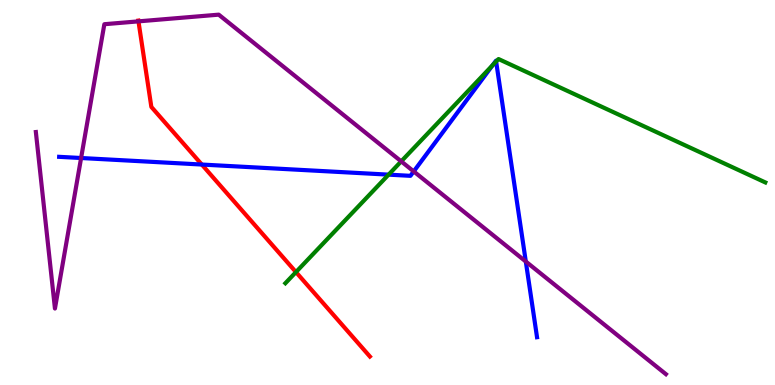[{'lines': ['blue', 'red'], 'intersections': [{'x': 2.6, 'y': 5.73}]}, {'lines': ['green', 'red'], 'intersections': [{'x': 3.82, 'y': 2.93}]}, {'lines': ['purple', 'red'], 'intersections': [{'x': 1.79, 'y': 9.45}]}, {'lines': ['blue', 'green'], 'intersections': [{'x': 5.01, 'y': 5.46}, {'x': 6.36, 'y': 8.31}, {'x': 6.4, 'y': 8.4}]}, {'lines': ['blue', 'purple'], 'intersections': [{'x': 1.05, 'y': 5.9}, {'x': 5.34, 'y': 5.55}, {'x': 6.78, 'y': 3.21}]}, {'lines': ['green', 'purple'], 'intersections': [{'x': 5.18, 'y': 5.81}]}]